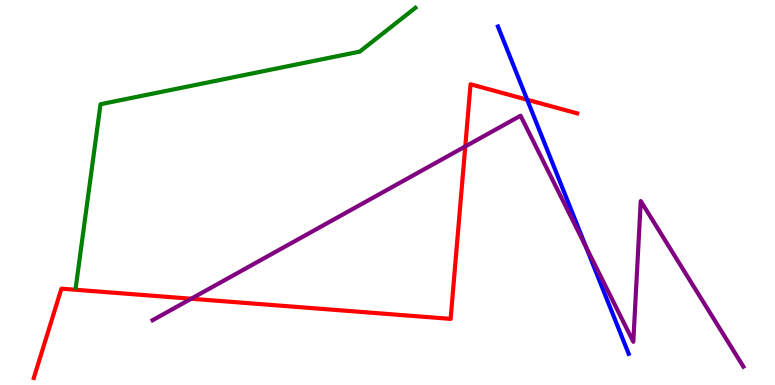[{'lines': ['blue', 'red'], 'intersections': [{'x': 6.8, 'y': 7.41}]}, {'lines': ['green', 'red'], 'intersections': []}, {'lines': ['purple', 'red'], 'intersections': [{'x': 2.47, 'y': 2.24}, {'x': 6.0, 'y': 6.2}]}, {'lines': ['blue', 'green'], 'intersections': []}, {'lines': ['blue', 'purple'], 'intersections': [{'x': 7.56, 'y': 3.59}]}, {'lines': ['green', 'purple'], 'intersections': []}]